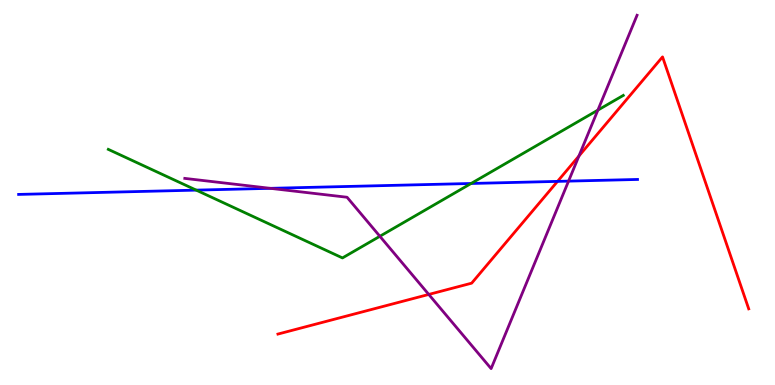[{'lines': ['blue', 'red'], 'intersections': [{'x': 7.19, 'y': 5.29}]}, {'lines': ['green', 'red'], 'intersections': []}, {'lines': ['purple', 'red'], 'intersections': [{'x': 5.53, 'y': 2.35}, {'x': 7.47, 'y': 5.95}]}, {'lines': ['blue', 'green'], 'intersections': [{'x': 2.53, 'y': 5.06}, {'x': 6.08, 'y': 5.23}]}, {'lines': ['blue', 'purple'], 'intersections': [{'x': 3.49, 'y': 5.11}, {'x': 7.34, 'y': 5.3}]}, {'lines': ['green', 'purple'], 'intersections': [{'x': 4.9, 'y': 3.86}, {'x': 7.71, 'y': 7.14}]}]